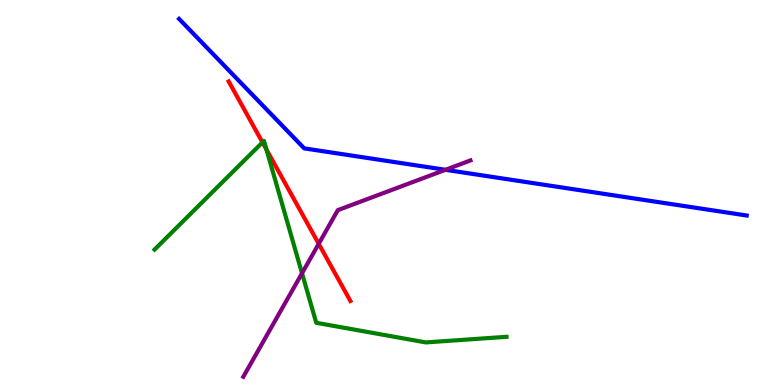[{'lines': ['blue', 'red'], 'intersections': []}, {'lines': ['green', 'red'], 'intersections': [{'x': 3.39, 'y': 6.3}, {'x': 3.44, 'y': 6.11}]}, {'lines': ['purple', 'red'], 'intersections': [{'x': 4.11, 'y': 3.67}]}, {'lines': ['blue', 'green'], 'intersections': []}, {'lines': ['blue', 'purple'], 'intersections': [{'x': 5.75, 'y': 5.59}]}, {'lines': ['green', 'purple'], 'intersections': [{'x': 3.9, 'y': 2.9}]}]